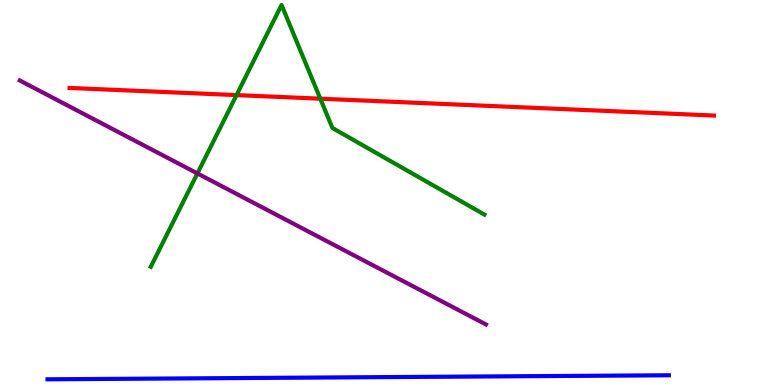[{'lines': ['blue', 'red'], 'intersections': []}, {'lines': ['green', 'red'], 'intersections': [{'x': 3.05, 'y': 7.53}, {'x': 4.13, 'y': 7.44}]}, {'lines': ['purple', 'red'], 'intersections': []}, {'lines': ['blue', 'green'], 'intersections': []}, {'lines': ['blue', 'purple'], 'intersections': []}, {'lines': ['green', 'purple'], 'intersections': [{'x': 2.55, 'y': 5.5}]}]